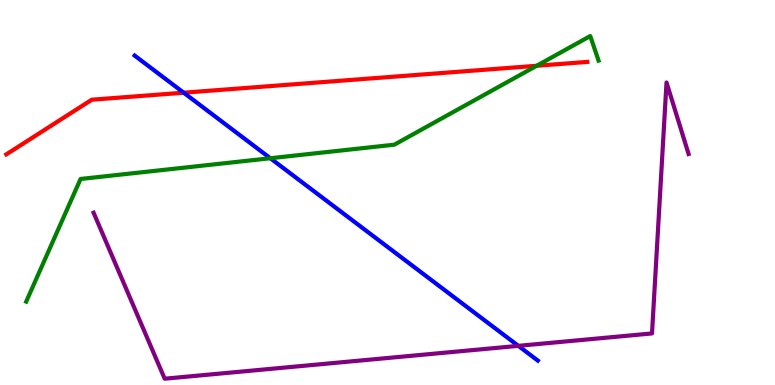[{'lines': ['blue', 'red'], 'intersections': [{'x': 2.37, 'y': 7.59}]}, {'lines': ['green', 'red'], 'intersections': [{'x': 6.92, 'y': 8.29}]}, {'lines': ['purple', 'red'], 'intersections': []}, {'lines': ['blue', 'green'], 'intersections': [{'x': 3.49, 'y': 5.89}]}, {'lines': ['blue', 'purple'], 'intersections': [{'x': 6.69, 'y': 1.02}]}, {'lines': ['green', 'purple'], 'intersections': []}]